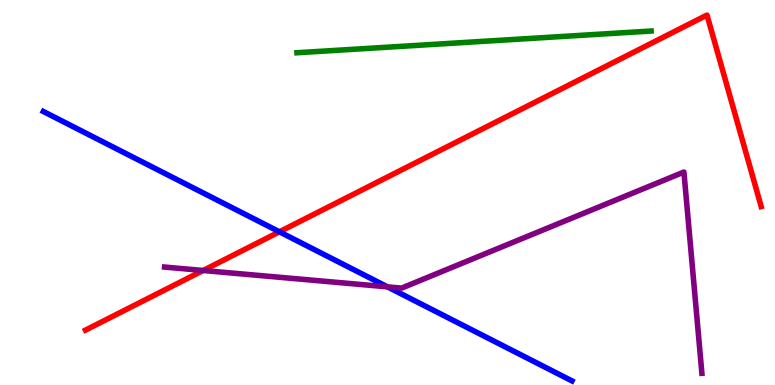[{'lines': ['blue', 'red'], 'intersections': [{'x': 3.61, 'y': 3.98}]}, {'lines': ['green', 'red'], 'intersections': []}, {'lines': ['purple', 'red'], 'intersections': [{'x': 2.62, 'y': 2.97}]}, {'lines': ['blue', 'green'], 'intersections': []}, {'lines': ['blue', 'purple'], 'intersections': [{'x': 5.0, 'y': 2.55}]}, {'lines': ['green', 'purple'], 'intersections': []}]